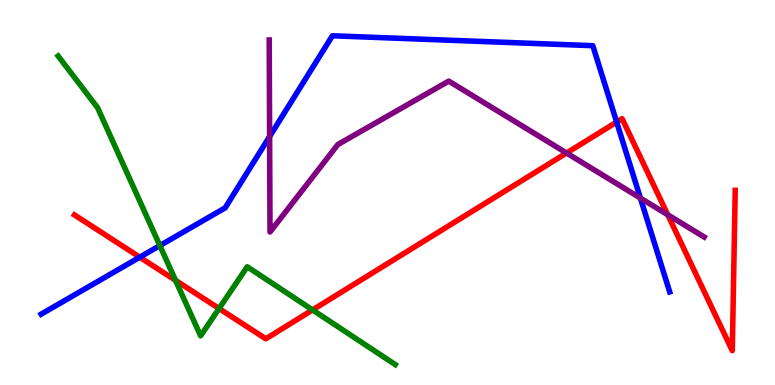[{'lines': ['blue', 'red'], 'intersections': [{'x': 1.8, 'y': 3.32}, {'x': 7.96, 'y': 6.83}]}, {'lines': ['green', 'red'], 'intersections': [{'x': 2.27, 'y': 2.72}, {'x': 2.83, 'y': 1.99}, {'x': 4.03, 'y': 1.95}]}, {'lines': ['purple', 'red'], 'intersections': [{'x': 7.31, 'y': 6.03}, {'x': 8.62, 'y': 4.42}]}, {'lines': ['blue', 'green'], 'intersections': [{'x': 2.06, 'y': 3.62}]}, {'lines': ['blue', 'purple'], 'intersections': [{'x': 3.48, 'y': 6.45}, {'x': 8.26, 'y': 4.85}]}, {'lines': ['green', 'purple'], 'intersections': []}]